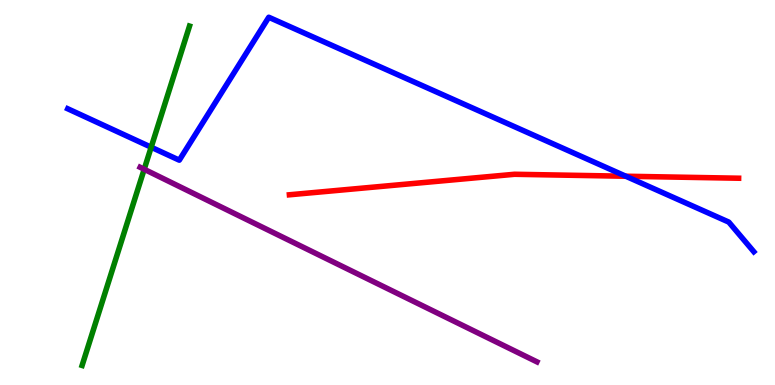[{'lines': ['blue', 'red'], 'intersections': [{'x': 8.07, 'y': 5.42}]}, {'lines': ['green', 'red'], 'intersections': []}, {'lines': ['purple', 'red'], 'intersections': []}, {'lines': ['blue', 'green'], 'intersections': [{'x': 1.95, 'y': 6.18}]}, {'lines': ['blue', 'purple'], 'intersections': []}, {'lines': ['green', 'purple'], 'intersections': [{'x': 1.86, 'y': 5.6}]}]